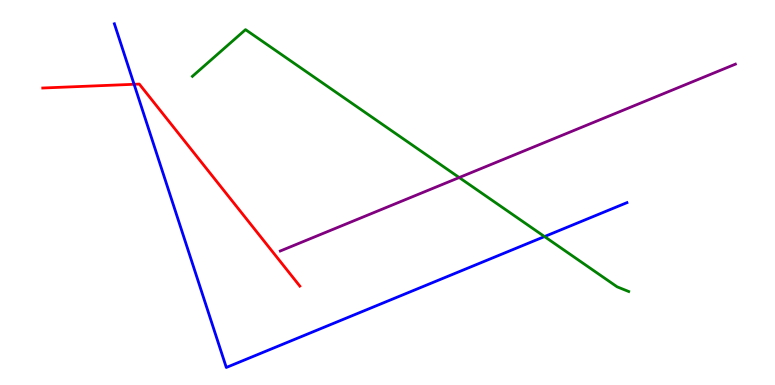[{'lines': ['blue', 'red'], 'intersections': [{'x': 1.73, 'y': 7.81}]}, {'lines': ['green', 'red'], 'intersections': []}, {'lines': ['purple', 'red'], 'intersections': []}, {'lines': ['blue', 'green'], 'intersections': [{'x': 7.03, 'y': 3.86}]}, {'lines': ['blue', 'purple'], 'intersections': []}, {'lines': ['green', 'purple'], 'intersections': [{'x': 5.93, 'y': 5.39}]}]